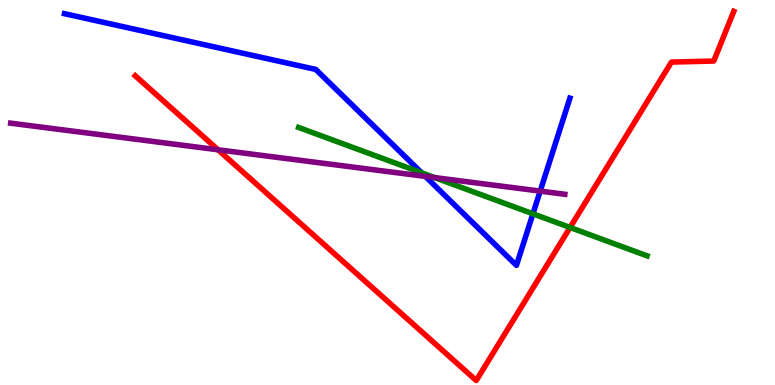[{'lines': ['blue', 'red'], 'intersections': []}, {'lines': ['green', 'red'], 'intersections': [{'x': 7.36, 'y': 4.09}]}, {'lines': ['purple', 'red'], 'intersections': [{'x': 2.81, 'y': 6.11}]}, {'lines': ['blue', 'green'], 'intersections': [{'x': 5.44, 'y': 5.51}, {'x': 6.88, 'y': 4.45}]}, {'lines': ['blue', 'purple'], 'intersections': [{'x': 5.49, 'y': 5.42}, {'x': 6.97, 'y': 5.04}]}, {'lines': ['green', 'purple'], 'intersections': [{'x': 5.61, 'y': 5.39}]}]